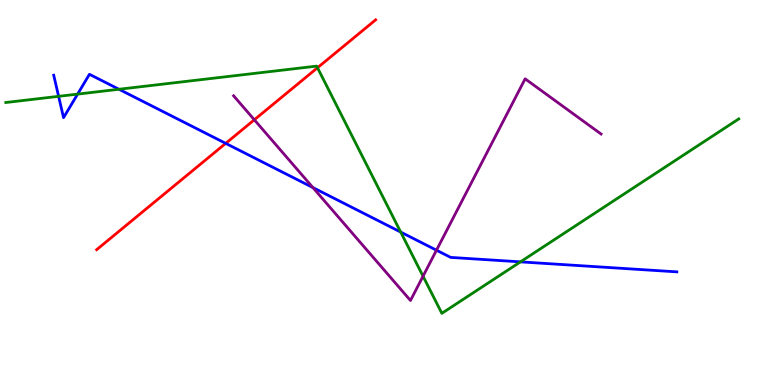[{'lines': ['blue', 'red'], 'intersections': [{'x': 2.91, 'y': 6.28}]}, {'lines': ['green', 'red'], 'intersections': [{'x': 4.1, 'y': 8.24}]}, {'lines': ['purple', 'red'], 'intersections': [{'x': 3.28, 'y': 6.89}]}, {'lines': ['blue', 'green'], 'intersections': [{'x': 0.756, 'y': 7.5}, {'x': 1.0, 'y': 7.56}, {'x': 1.54, 'y': 7.68}, {'x': 5.17, 'y': 3.97}, {'x': 6.72, 'y': 3.2}]}, {'lines': ['blue', 'purple'], 'intersections': [{'x': 4.04, 'y': 5.13}, {'x': 5.63, 'y': 3.5}]}, {'lines': ['green', 'purple'], 'intersections': [{'x': 5.46, 'y': 2.83}]}]